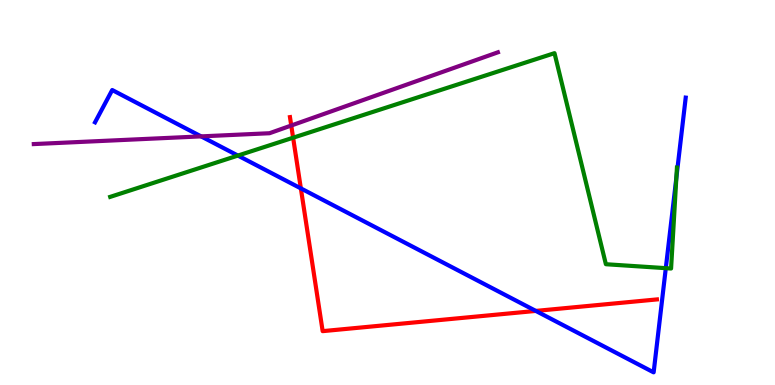[{'lines': ['blue', 'red'], 'intersections': [{'x': 3.88, 'y': 5.11}, {'x': 6.91, 'y': 1.92}]}, {'lines': ['green', 'red'], 'intersections': [{'x': 3.78, 'y': 6.42}]}, {'lines': ['purple', 'red'], 'intersections': [{'x': 3.76, 'y': 6.74}]}, {'lines': ['blue', 'green'], 'intersections': [{'x': 3.07, 'y': 5.96}, {'x': 8.59, 'y': 3.03}, {'x': 8.73, 'y': 5.38}]}, {'lines': ['blue', 'purple'], 'intersections': [{'x': 2.59, 'y': 6.46}]}, {'lines': ['green', 'purple'], 'intersections': []}]